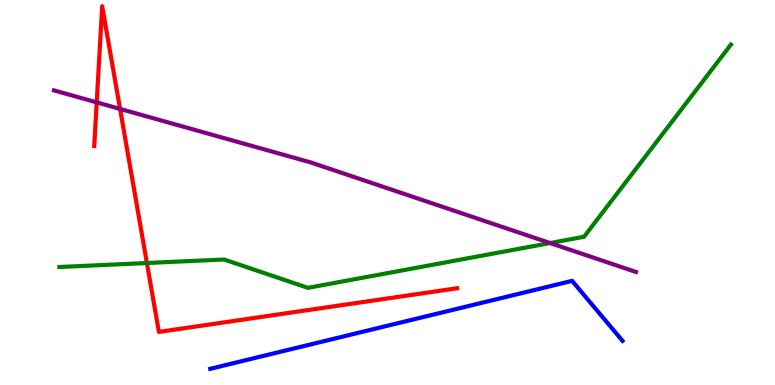[{'lines': ['blue', 'red'], 'intersections': []}, {'lines': ['green', 'red'], 'intersections': [{'x': 1.9, 'y': 3.17}]}, {'lines': ['purple', 'red'], 'intersections': [{'x': 1.25, 'y': 7.34}, {'x': 1.55, 'y': 7.17}]}, {'lines': ['blue', 'green'], 'intersections': []}, {'lines': ['blue', 'purple'], 'intersections': []}, {'lines': ['green', 'purple'], 'intersections': [{'x': 7.1, 'y': 3.69}]}]